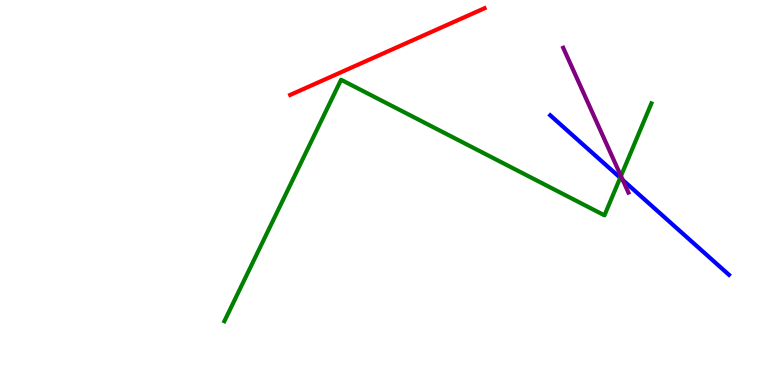[{'lines': ['blue', 'red'], 'intersections': []}, {'lines': ['green', 'red'], 'intersections': []}, {'lines': ['purple', 'red'], 'intersections': []}, {'lines': ['blue', 'green'], 'intersections': [{'x': 8.0, 'y': 5.38}]}, {'lines': ['blue', 'purple'], 'intersections': [{'x': 8.04, 'y': 5.32}]}, {'lines': ['green', 'purple'], 'intersections': [{'x': 8.01, 'y': 5.43}]}]